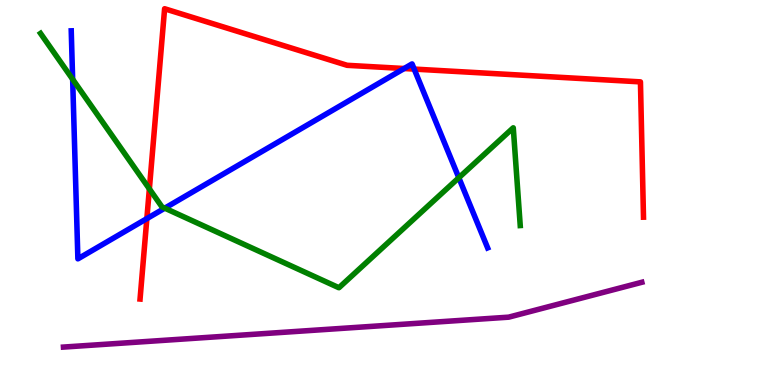[{'lines': ['blue', 'red'], 'intersections': [{'x': 1.89, 'y': 4.32}, {'x': 5.21, 'y': 8.22}, {'x': 5.34, 'y': 8.21}]}, {'lines': ['green', 'red'], 'intersections': [{'x': 1.93, 'y': 5.09}]}, {'lines': ['purple', 'red'], 'intersections': []}, {'lines': ['blue', 'green'], 'intersections': [{'x': 0.937, 'y': 7.94}, {'x': 2.13, 'y': 4.59}, {'x': 5.92, 'y': 5.38}]}, {'lines': ['blue', 'purple'], 'intersections': []}, {'lines': ['green', 'purple'], 'intersections': []}]